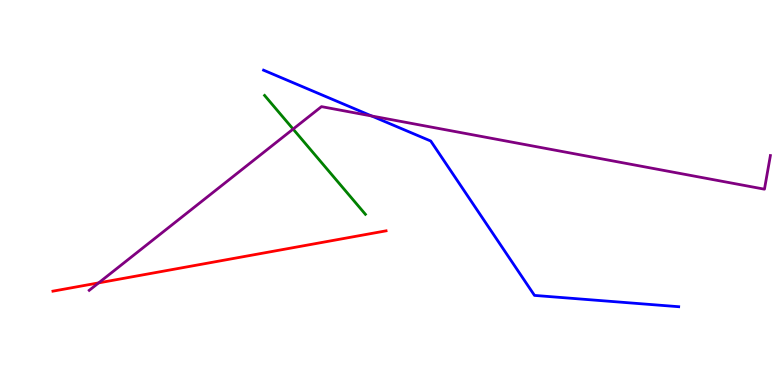[{'lines': ['blue', 'red'], 'intersections': []}, {'lines': ['green', 'red'], 'intersections': []}, {'lines': ['purple', 'red'], 'intersections': [{'x': 1.27, 'y': 2.65}]}, {'lines': ['blue', 'green'], 'intersections': []}, {'lines': ['blue', 'purple'], 'intersections': [{'x': 4.8, 'y': 6.99}]}, {'lines': ['green', 'purple'], 'intersections': [{'x': 3.78, 'y': 6.65}]}]